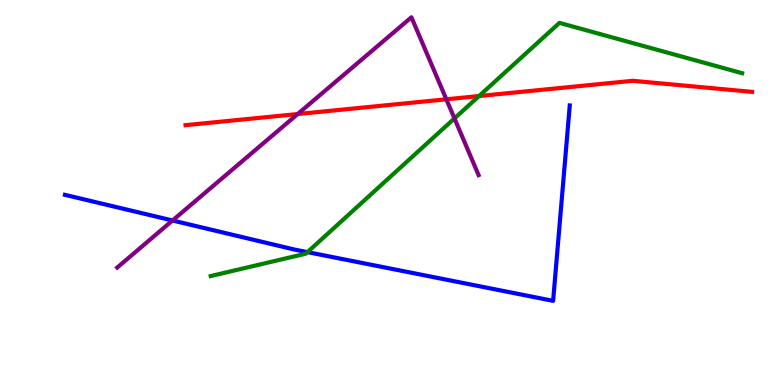[{'lines': ['blue', 'red'], 'intersections': []}, {'lines': ['green', 'red'], 'intersections': [{'x': 6.18, 'y': 7.51}]}, {'lines': ['purple', 'red'], 'intersections': [{'x': 3.84, 'y': 7.04}, {'x': 5.76, 'y': 7.42}]}, {'lines': ['blue', 'green'], 'intersections': [{'x': 3.97, 'y': 3.45}]}, {'lines': ['blue', 'purple'], 'intersections': [{'x': 2.23, 'y': 4.27}]}, {'lines': ['green', 'purple'], 'intersections': [{'x': 5.86, 'y': 6.92}]}]